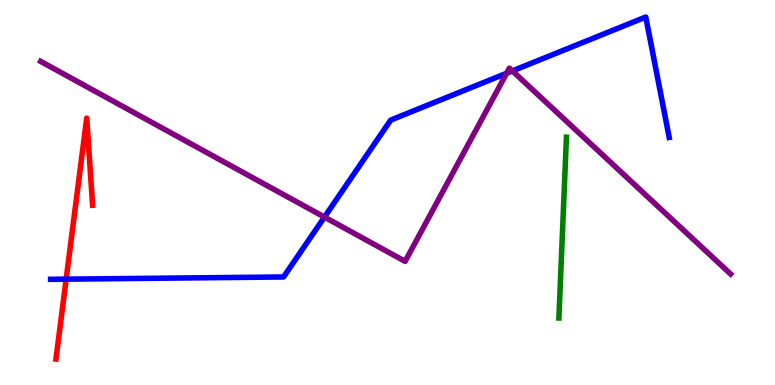[{'lines': ['blue', 'red'], 'intersections': [{'x': 0.854, 'y': 2.75}]}, {'lines': ['green', 'red'], 'intersections': []}, {'lines': ['purple', 'red'], 'intersections': []}, {'lines': ['blue', 'green'], 'intersections': []}, {'lines': ['blue', 'purple'], 'intersections': [{'x': 4.19, 'y': 4.36}, {'x': 6.54, 'y': 8.1}, {'x': 6.61, 'y': 8.16}]}, {'lines': ['green', 'purple'], 'intersections': []}]